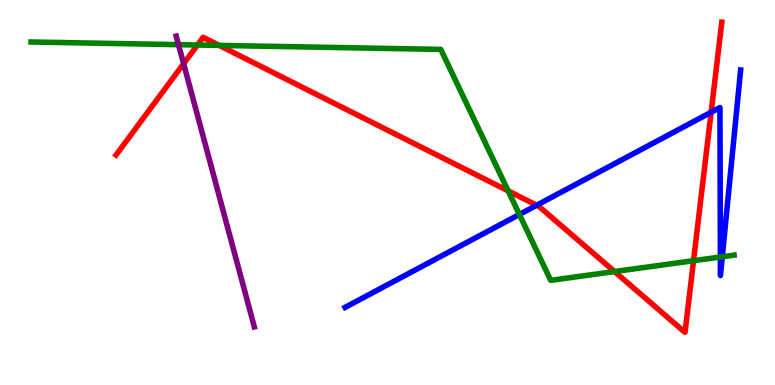[{'lines': ['blue', 'red'], 'intersections': [{'x': 6.92, 'y': 4.67}, {'x': 9.18, 'y': 7.08}]}, {'lines': ['green', 'red'], 'intersections': [{'x': 2.55, 'y': 8.83}, {'x': 2.83, 'y': 8.82}, {'x': 6.56, 'y': 5.04}, {'x': 7.93, 'y': 2.95}, {'x': 8.95, 'y': 3.23}]}, {'lines': ['purple', 'red'], 'intersections': [{'x': 2.37, 'y': 8.35}]}, {'lines': ['blue', 'green'], 'intersections': [{'x': 6.7, 'y': 4.43}, {'x': 9.3, 'y': 3.32}, {'x': 9.32, 'y': 3.33}]}, {'lines': ['blue', 'purple'], 'intersections': []}, {'lines': ['green', 'purple'], 'intersections': [{'x': 2.3, 'y': 8.84}]}]